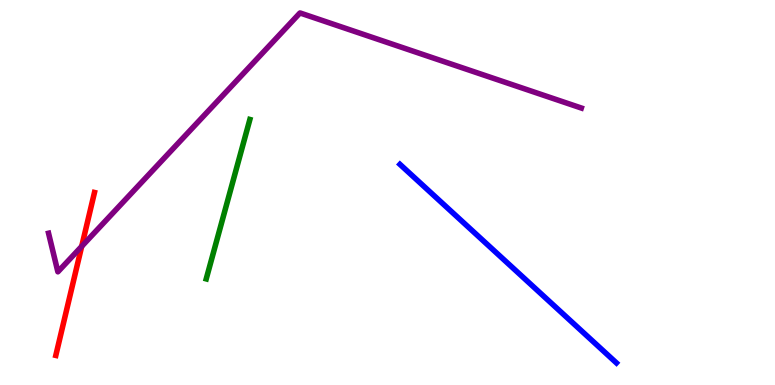[{'lines': ['blue', 'red'], 'intersections': []}, {'lines': ['green', 'red'], 'intersections': []}, {'lines': ['purple', 'red'], 'intersections': [{'x': 1.05, 'y': 3.6}]}, {'lines': ['blue', 'green'], 'intersections': []}, {'lines': ['blue', 'purple'], 'intersections': []}, {'lines': ['green', 'purple'], 'intersections': []}]